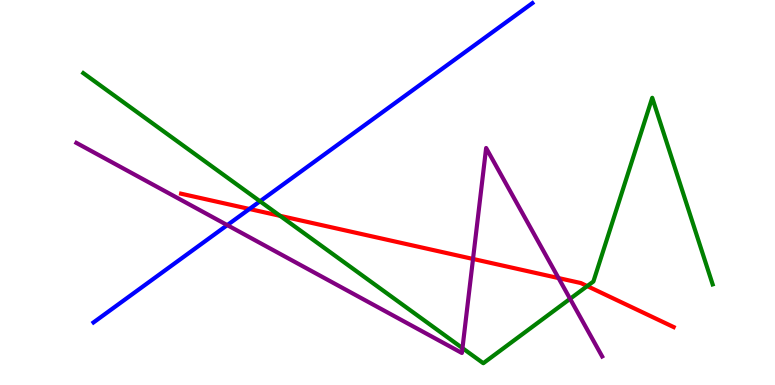[{'lines': ['blue', 'red'], 'intersections': [{'x': 3.22, 'y': 4.57}]}, {'lines': ['green', 'red'], 'intersections': [{'x': 3.61, 'y': 4.39}, {'x': 7.58, 'y': 2.57}]}, {'lines': ['purple', 'red'], 'intersections': [{'x': 6.1, 'y': 3.27}, {'x': 7.21, 'y': 2.78}]}, {'lines': ['blue', 'green'], 'intersections': [{'x': 3.36, 'y': 4.77}]}, {'lines': ['blue', 'purple'], 'intersections': [{'x': 2.93, 'y': 4.15}]}, {'lines': ['green', 'purple'], 'intersections': [{'x': 5.97, 'y': 0.958}, {'x': 7.36, 'y': 2.24}]}]